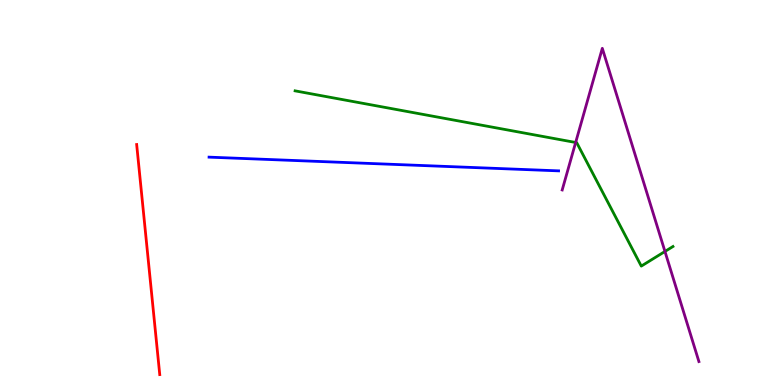[{'lines': ['blue', 'red'], 'intersections': []}, {'lines': ['green', 'red'], 'intersections': []}, {'lines': ['purple', 'red'], 'intersections': []}, {'lines': ['blue', 'green'], 'intersections': []}, {'lines': ['blue', 'purple'], 'intersections': []}, {'lines': ['green', 'purple'], 'intersections': [{'x': 7.43, 'y': 6.3}, {'x': 8.58, 'y': 3.47}]}]